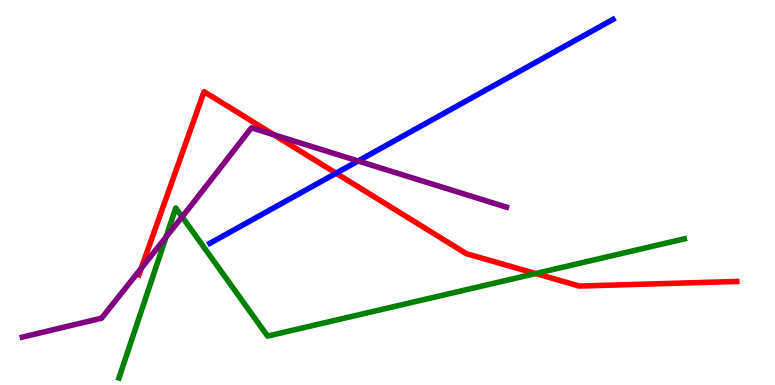[{'lines': ['blue', 'red'], 'intersections': [{'x': 4.34, 'y': 5.5}]}, {'lines': ['green', 'red'], 'intersections': [{'x': 6.91, 'y': 2.9}]}, {'lines': ['purple', 'red'], 'intersections': [{'x': 1.82, 'y': 3.03}, {'x': 3.53, 'y': 6.5}]}, {'lines': ['blue', 'green'], 'intersections': []}, {'lines': ['blue', 'purple'], 'intersections': [{'x': 4.62, 'y': 5.82}]}, {'lines': ['green', 'purple'], 'intersections': [{'x': 2.14, 'y': 3.84}, {'x': 2.35, 'y': 4.37}]}]